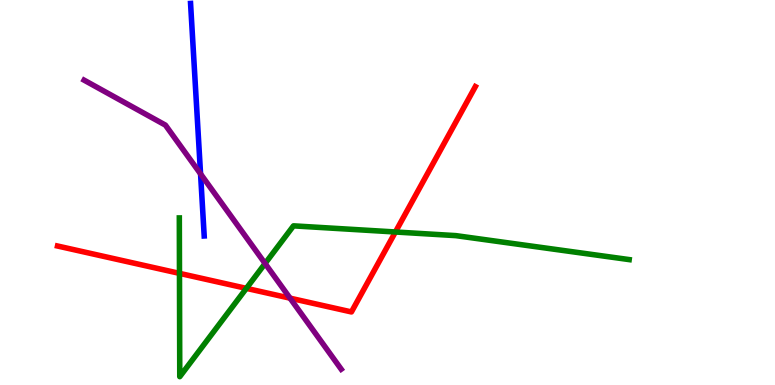[{'lines': ['blue', 'red'], 'intersections': []}, {'lines': ['green', 'red'], 'intersections': [{'x': 2.32, 'y': 2.9}, {'x': 3.18, 'y': 2.51}, {'x': 5.1, 'y': 3.97}]}, {'lines': ['purple', 'red'], 'intersections': [{'x': 3.74, 'y': 2.26}]}, {'lines': ['blue', 'green'], 'intersections': []}, {'lines': ['blue', 'purple'], 'intersections': [{'x': 2.59, 'y': 5.48}]}, {'lines': ['green', 'purple'], 'intersections': [{'x': 3.42, 'y': 3.16}]}]